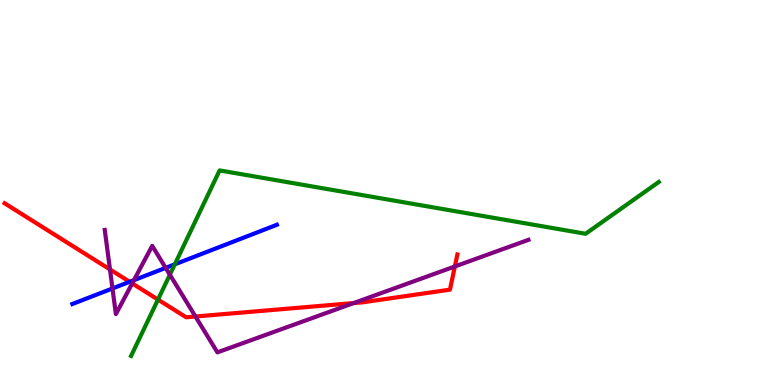[{'lines': ['blue', 'red'], 'intersections': [{'x': 1.67, 'y': 2.68}]}, {'lines': ['green', 'red'], 'intersections': [{'x': 2.04, 'y': 2.22}]}, {'lines': ['purple', 'red'], 'intersections': [{'x': 1.42, 'y': 3.0}, {'x': 1.71, 'y': 2.64}, {'x': 2.52, 'y': 1.78}, {'x': 4.56, 'y': 2.13}, {'x': 5.87, 'y': 3.08}]}, {'lines': ['blue', 'green'], 'intersections': [{'x': 2.26, 'y': 3.13}]}, {'lines': ['blue', 'purple'], 'intersections': [{'x': 1.45, 'y': 2.51}, {'x': 1.73, 'y': 2.72}, {'x': 2.14, 'y': 3.04}]}, {'lines': ['green', 'purple'], 'intersections': [{'x': 2.19, 'y': 2.86}]}]